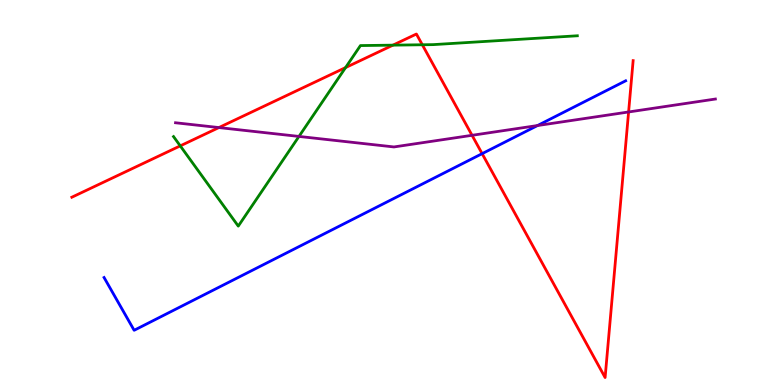[{'lines': ['blue', 'red'], 'intersections': [{'x': 6.22, 'y': 6.01}]}, {'lines': ['green', 'red'], 'intersections': [{'x': 2.33, 'y': 6.21}, {'x': 4.46, 'y': 8.24}, {'x': 5.07, 'y': 8.83}, {'x': 5.45, 'y': 8.84}]}, {'lines': ['purple', 'red'], 'intersections': [{'x': 2.82, 'y': 6.69}, {'x': 6.09, 'y': 6.49}, {'x': 8.11, 'y': 7.09}]}, {'lines': ['blue', 'green'], 'intersections': []}, {'lines': ['blue', 'purple'], 'intersections': [{'x': 6.94, 'y': 6.74}]}, {'lines': ['green', 'purple'], 'intersections': [{'x': 3.86, 'y': 6.46}]}]